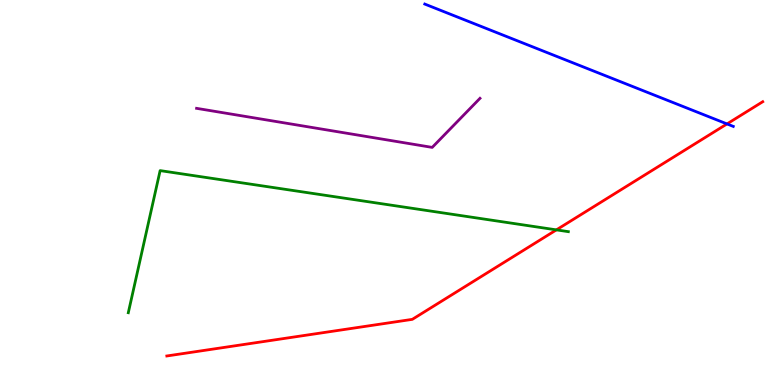[{'lines': ['blue', 'red'], 'intersections': [{'x': 9.38, 'y': 6.78}]}, {'lines': ['green', 'red'], 'intersections': [{'x': 7.18, 'y': 4.03}]}, {'lines': ['purple', 'red'], 'intersections': []}, {'lines': ['blue', 'green'], 'intersections': []}, {'lines': ['blue', 'purple'], 'intersections': []}, {'lines': ['green', 'purple'], 'intersections': []}]